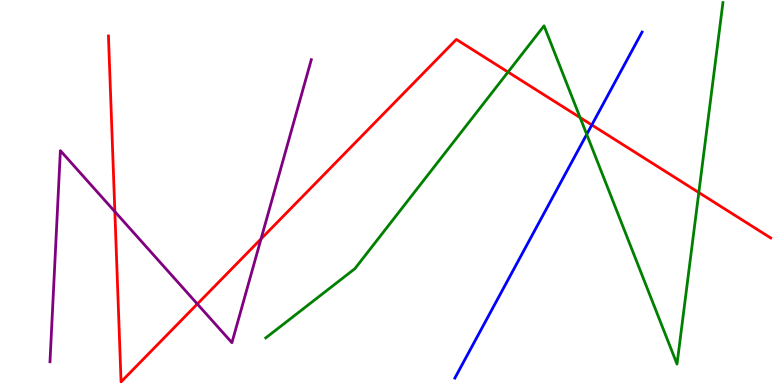[{'lines': ['blue', 'red'], 'intersections': [{'x': 7.64, 'y': 6.75}]}, {'lines': ['green', 'red'], 'intersections': [{'x': 6.56, 'y': 8.13}, {'x': 7.49, 'y': 6.95}, {'x': 9.02, 'y': 5.0}]}, {'lines': ['purple', 'red'], 'intersections': [{'x': 1.48, 'y': 4.5}, {'x': 2.55, 'y': 2.1}, {'x': 3.37, 'y': 3.79}]}, {'lines': ['blue', 'green'], 'intersections': [{'x': 7.57, 'y': 6.51}]}, {'lines': ['blue', 'purple'], 'intersections': []}, {'lines': ['green', 'purple'], 'intersections': []}]